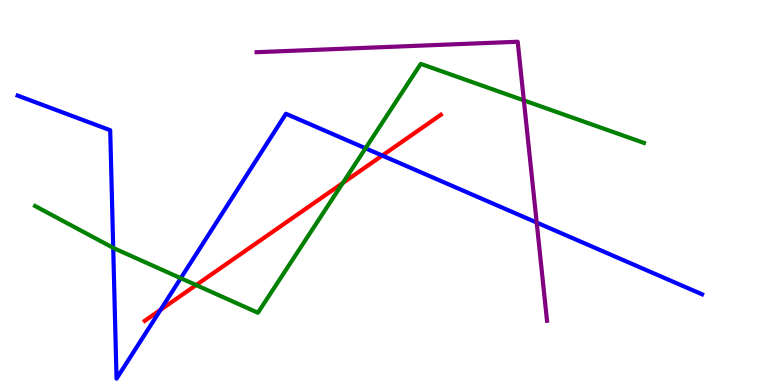[{'lines': ['blue', 'red'], 'intersections': [{'x': 2.07, 'y': 1.95}, {'x': 4.93, 'y': 5.96}]}, {'lines': ['green', 'red'], 'intersections': [{'x': 2.53, 'y': 2.6}, {'x': 4.42, 'y': 5.25}]}, {'lines': ['purple', 'red'], 'intersections': []}, {'lines': ['blue', 'green'], 'intersections': [{'x': 1.46, 'y': 3.56}, {'x': 2.33, 'y': 2.77}, {'x': 4.72, 'y': 6.15}]}, {'lines': ['blue', 'purple'], 'intersections': [{'x': 6.93, 'y': 4.22}]}, {'lines': ['green', 'purple'], 'intersections': [{'x': 6.76, 'y': 7.39}]}]